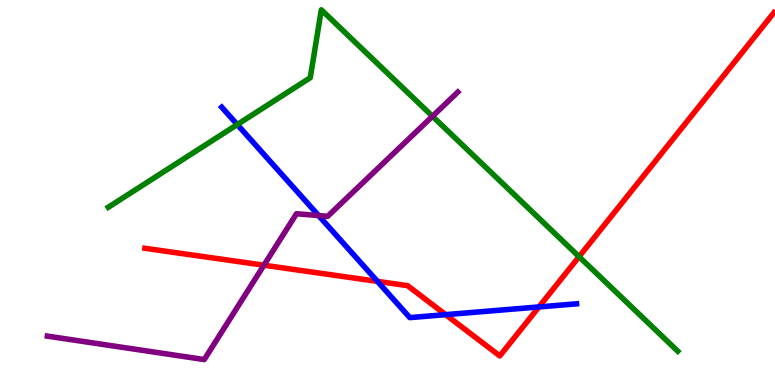[{'lines': ['blue', 'red'], 'intersections': [{'x': 4.87, 'y': 2.69}, {'x': 5.75, 'y': 1.83}, {'x': 6.95, 'y': 2.03}]}, {'lines': ['green', 'red'], 'intersections': [{'x': 7.47, 'y': 3.33}]}, {'lines': ['purple', 'red'], 'intersections': [{'x': 3.41, 'y': 3.11}]}, {'lines': ['blue', 'green'], 'intersections': [{'x': 3.06, 'y': 6.76}]}, {'lines': ['blue', 'purple'], 'intersections': [{'x': 4.11, 'y': 4.4}]}, {'lines': ['green', 'purple'], 'intersections': [{'x': 5.58, 'y': 6.98}]}]